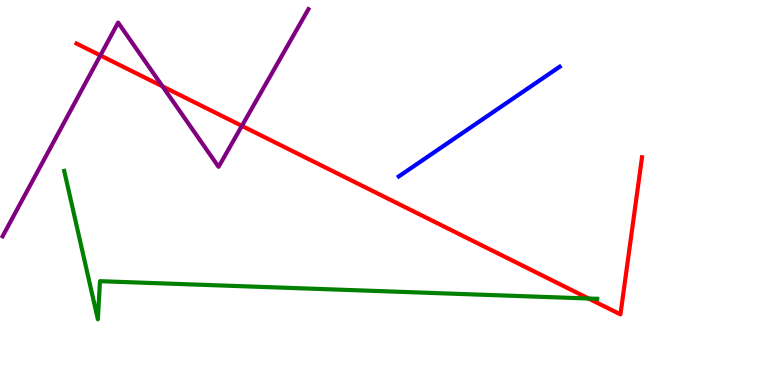[{'lines': ['blue', 'red'], 'intersections': []}, {'lines': ['green', 'red'], 'intersections': [{'x': 7.59, 'y': 2.25}]}, {'lines': ['purple', 'red'], 'intersections': [{'x': 1.3, 'y': 8.56}, {'x': 2.1, 'y': 7.76}, {'x': 3.12, 'y': 6.73}]}, {'lines': ['blue', 'green'], 'intersections': []}, {'lines': ['blue', 'purple'], 'intersections': []}, {'lines': ['green', 'purple'], 'intersections': []}]